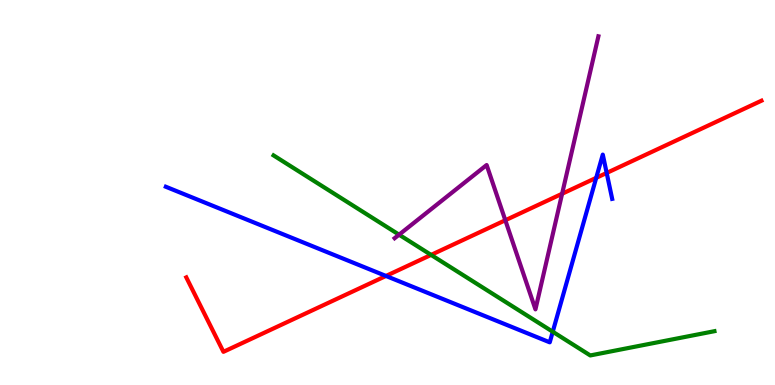[{'lines': ['blue', 'red'], 'intersections': [{'x': 4.98, 'y': 2.83}, {'x': 7.69, 'y': 5.38}, {'x': 7.83, 'y': 5.51}]}, {'lines': ['green', 'red'], 'intersections': [{'x': 5.56, 'y': 3.38}]}, {'lines': ['purple', 'red'], 'intersections': [{'x': 6.52, 'y': 4.28}, {'x': 7.25, 'y': 4.97}]}, {'lines': ['blue', 'green'], 'intersections': [{'x': 7.13, 'y': 1.38}]}, {'lines': ['blue', 'purple'], 'intersections': []}, {'lines': ['green', 'purple'], 'intersections': [{'x': 5.15, 'y': 3.9}]}]